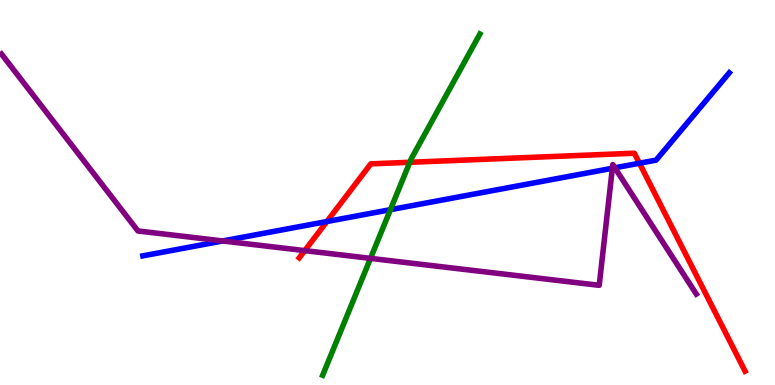[{'lines': ['blue', 'red'], 'intersections': [{'x': 4.22, 'y': 4.25}, {'x': 8.25, 'y': 5.76}]}, {'lines': ['green', 'red'], 'intersections': [{'x': 5.29, 'y': 5.78}]}, {'lines': ['purple', 'red'], 'intersections': [{'x': 3.93, 'y': 3.49}]}, {'lines': ['blue', 'green'], 'intersections': [{'x': 5.04, 'y': 4.55}]}, {'lines': ['blue', 'purple'], 'intersections': [{'x': 2.87, 'y': 3.74}, {'x': 7.9, 'y': 5.63}, {'x': 7.93, 'y': 5.64}]}, {'lines': ['green', 'purple'], 'intersections': [{'x': 4.78, 'y': 3.29}]}]